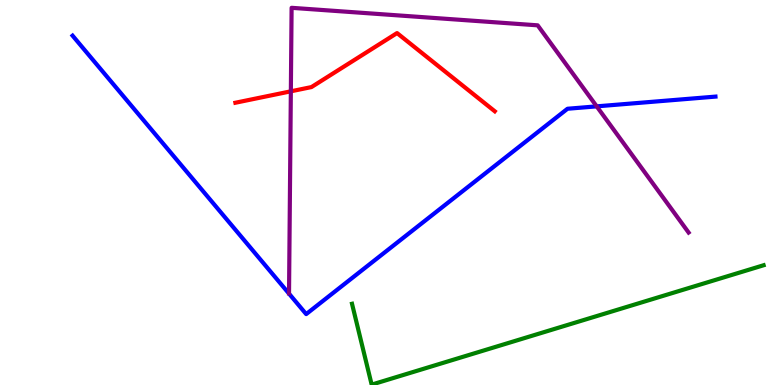[{'lines': ['blue', 'red'], 'intersections': []}, {'lines': ['green', 'red'], 'intersections': []}, {'lines': ['purple', 'red'], 'intersections': [{'x': 3.75, 'y': 7.63}]}, {'lines': ['blue', 'green'], 'intersections': []}, {'lines': ['blue', 'purple'], 'intersections': [{'x': 7.7, 'y': 7.24}]}, {'lines': ['green', 'purple'], 'intersections': []}]